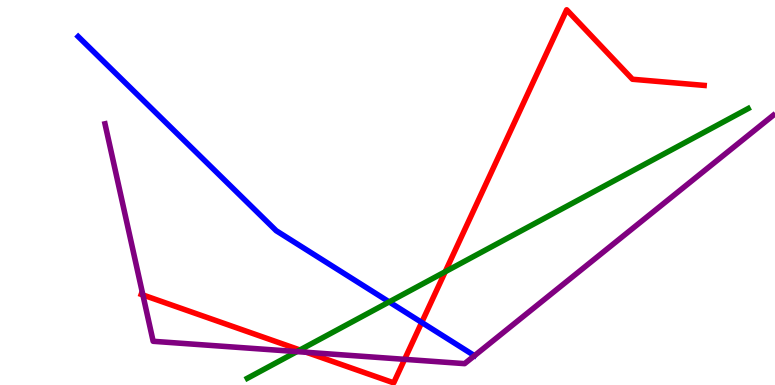[{'lines': ['blue', 'red'], 'intersections': [{'x': 5.44, 'y': 1.63}]}, {'lines': ['green', 'red'], 'intersections': [{'x': 3.87, 'y': 0.909}, {'x': 5.74, 'y': 2.94}]}, {'lines': ['purple', 'red'], 'intersections': [{'x': 1.84, 'y': 2.34}, {'x': 3.95, 'y': 0.85}, {'x': 5.22, 'y': 0.667}]}, {'lines': ['blue', 'green'], 'intersections': [{'x': 5.02, 'y': 2.16}]}, {'lines': ['blue', 'purple'], 'intersections': []}, {'lines': ['green', 'purple'], 'intersections': [{'x': 3.83, 'y': 0.867}]}]